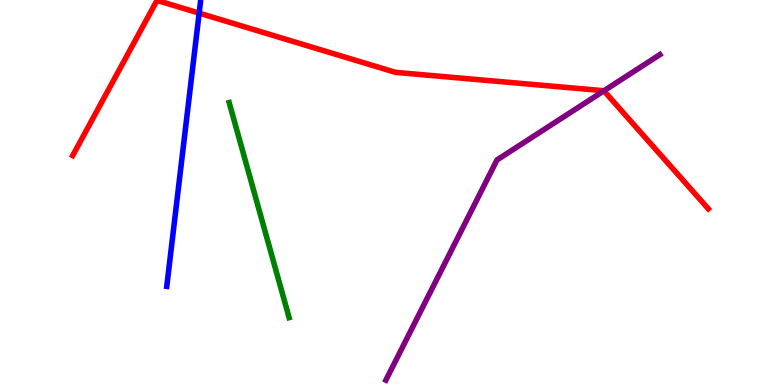[{'lines': ['blue', 'red'], 'intersections': [{'x': 2.57, 'y': 9.66}]}, {'lines': ['green', 'red'], 'intersections': []}, {'lines': ['purple', 'red'], 'intersections': [{'x': 7.79, 'y': 7.64}]}, {'lines': ['blue', 'green'], 'intersections': []}, {'lines': ['blue', 'purple'], 'intersections': []}, {'lines': ['green', 'purple'], 'intersections': []}]